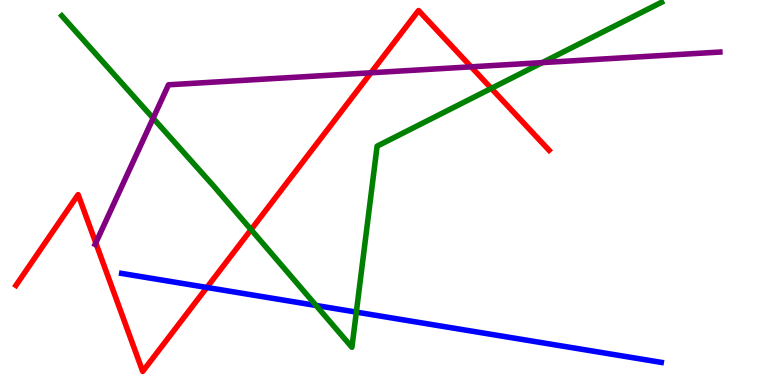[{'lines': ['blue', 'red'], 'intersections': [{'x': 2.67, 'y': 2.53}]}, {'lines': ['green', 'red'], 'intersections': [{'x': 3.24, 'y': 4.04}, {'x': 6.34, 'y': 7.7}]}, {'lines': ['purple', 'red'], 'intersections': [{'x': 1.24, 'y': 3.69}, {'x': 4.79, 'y': 8.11}, {'x': 6.08, 'y': 8.26}]}, {'lines': ['blue', 'green'], 'intersections': [{'x': 4.08, 'y': 2.07}, {'x': 4.6, 'y': 1.89}]}, {'lines': ['blue', 'purple'], 'intersections': []}, {'lines': ['green', 'purple'], 'intersections': [{'x': 1.98, 'y': 6.93}, {'x': 7.0, 'y': 8.37}]}]